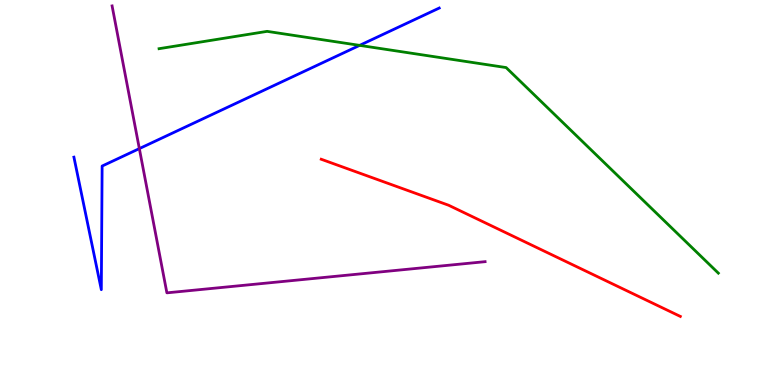[{'lines': ['blue', 'red'], 'intersections': []}, {'lines': ['green', 'red'], 'intersections': []}, {'lines': ['purple', 'red'], 'intersections': []}, {'lines': ['blue', 'green'], 'intersections': [{'x': 4.64, 'y': 8.82}]}, {'lines': ['blue', 'purple'], 'intersections': [{'x': 1.8, 'y': 6.14}]}, {'lines': ['green', 'purple'], 'intersections': []}]